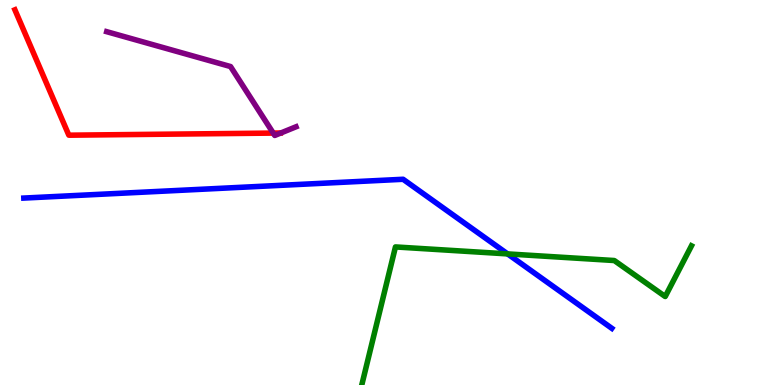[{'lines': ['blue', 'red'], 'intersections': []}, {'lines': ['green', 'red'], 'intersections': []}, {'lines': ['purple', 'red'], 'intersections': [{'x': 3.53, 'y': 6.54}]}, {'lines': ['blue', 'green'], 'intersections': [{'x': 6.55, 'y': 3.41}]}, {'lines': ['blue', 'purple'], 'intersections': []}, {'lines': ['green', 'purple'], 'intersections': []}]